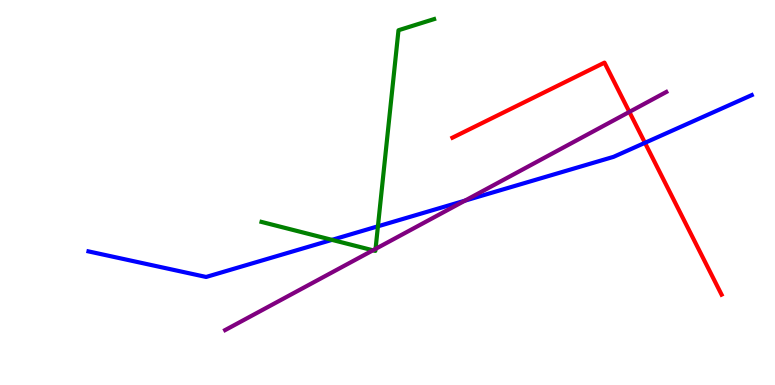[{'lines': ['blue', 'red'], 'intersections': [{'x': 8.32, 'y': 6.29}]}, {'lines': ['green', 'red'], 'intersections': []}, {'lines': ['purple', 'red'], 'intersections': [{'x': 8.12, 'y': 7.09}]}, {'lines': ['blue', 'green'], 'intersections': [{'x': 4.28, 'y': 3.77}, {'x': 4.88, 'y': 4.12}]}, {'lines': ['blue', 'purple'], 'intersections': [{'x': 6.0, 'y': 4.79}]}, {'lines': ['green', 'purple'], 'intersections': [{'x': 4.81, 'y': 3.5}, {'x': 4.85, 'y': 3.54}]}]